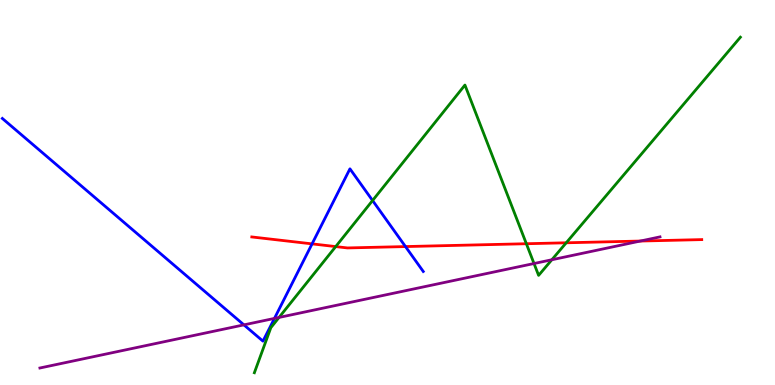[{'lines': ['blue', 'red'], 'intersections': [{'x': 4.03, 'y': 3.67}, {'x': 5.23, 'y': 3.6}]}, {'lines': ['green', 'red'], 'intersections': [{'x': 4.33, 'y': 3.6}, {'x': 6.79, 'y': 3.67}, {'x': 7.31, 'y': 3.69}]}, {'lines': ['purple', 'red'], 'intersections': [{'x': 8.26, 'y': 3.74}]}, {'lines': ['blue', 'green'], 'intersections': [{'x': 4.81, 'y': 4.79}]}, {'lines': ['blue', 'purple'], 'intersections': [{'x': 3.15, 'y': 1.56}, {'x': 3.54, 'y': 1.73}]}, {'lines': ['green', 'purple'], 'intersections': [{'x': 3.6, 'y': 1.75}, {'x': 6.89, 'y': 3.16}, {'x': 7.12, 'y': 3.25}]}]